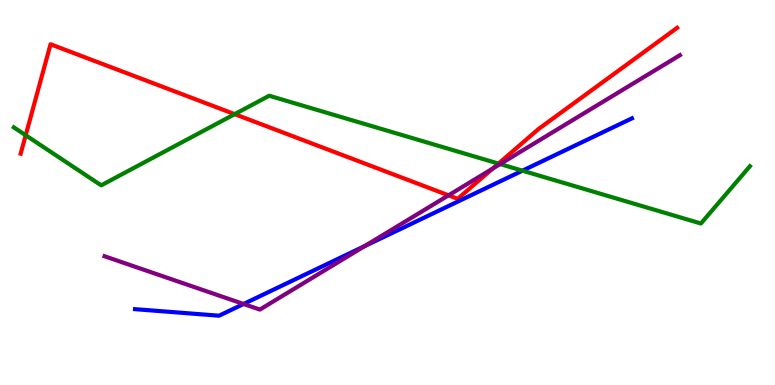[{'lines': ['blue', 'red'], 'intersections': []}, {'lines': ['green', 'red'], 'intersections': [{'x': 0.332, 'y': 6.49}, {'x': 3.03, 'y': 7.04}, {'x': 6.43, 'y': 5.75}]}, {'lines': ['purple', 'red'], 'intersections': [{'x': 5.79, 'y': 4.93}, {'x': 6.36, 'y': 5.62}]}, {'lines': ['blue', 'green'], 'intersections': [{'x': 6.74, 'y': 5.57}]}, {'lines': ['blue', 'purple'], 'intersections': [{'x': 3.14, 'y': 2.1}, {'x': 4.71, 'y': 3.61}]}, {'lines': ['green', 'purple'], 'intersections': [{'x': 6.45, 'y': 5.74}]}]